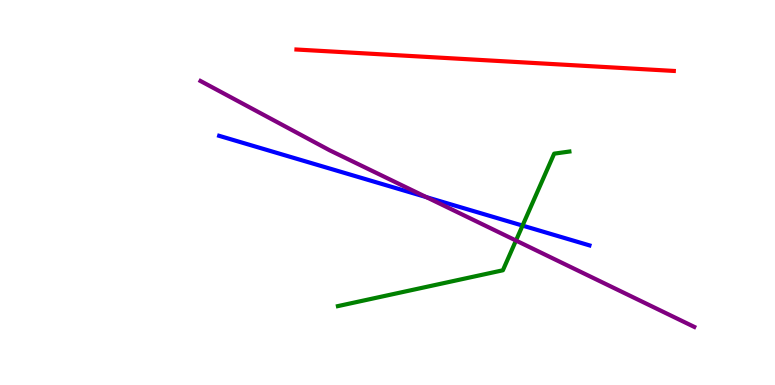[{'lines': ['blue', 'red'], 'intersections': []}, {'lines': ['green', 'red'], 'intersections': []}, {'lines': ['purple', 'red'], 'intersections': []}, {'lines': ['blue', 'green'], 'intersections': [{'x': 6.74, 'y': 4.14}]}, {'lines': ['blue', 'purple'], 'intersections': [{'x': 5.5, 'y': 4.88}]}, {'lines': ['green', 'purple'], 'intersections': [{'x': 6.66, 'y': 3.75}]}]